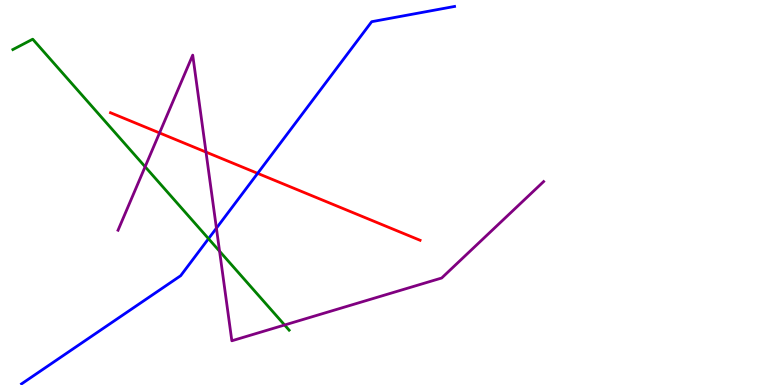[{'lines': ['blue', 'red'], 'intersections': [{'x': 3.32, 'y': 5.5}]}, {'lines': ['green', 'red'], 'intersections': []}, {'lines': ['purple', 'red'], 'intersections': [{'x': 2.06, 'y': 6.55}, {'x': 2.66, 'y': 6.05}]}, {'lines': ['blue', 'green'], 'intersections': [{'x': 2.69, 'y': 3.8}]}, {'lines': ['blue', 'purple'], 'intersections': [{'x': 2.79, 'y': 4.07}]}, {'lines': ['green', 'purple'], 'intersections': [{'x': 1.87, 'y': 5.67}, {'x': 2.83, 'y': 3.47}, {'x': 3.67, 'y': 1.56}]}]